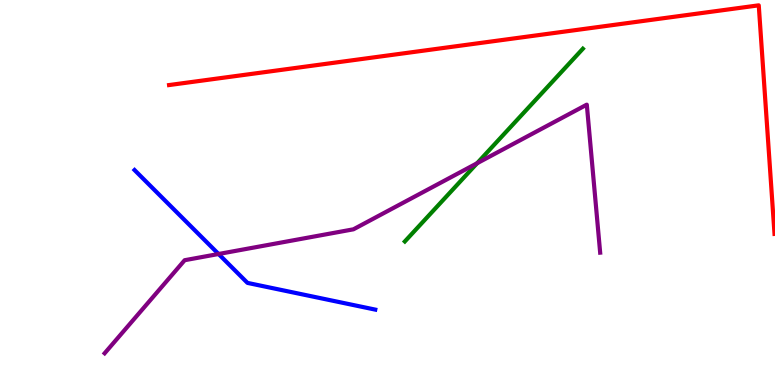[{'lines': ['blue', 'red'], 'intersections': []}, {'lines': ['green', 'red'], 'intersections': []}, {'lines': ['purple', 'red'], 'intersections': []}, {'lines': ['blue', 'green'], 'intersections': []}, {'lines': ['blue', 'purple'], 'intersections': [{'x': 2.82, 'y': 3.4}]}, {'lines': ['green', 'purple'], 'intersections': [{'x': 6.16, 'y': 5.76}]}]